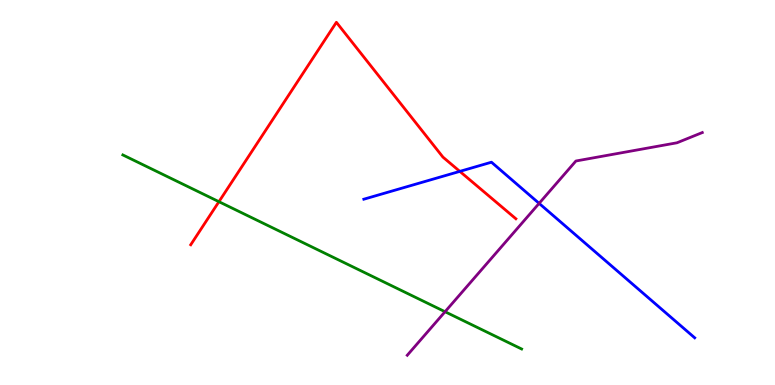[{'lines': ['blue', 'red'], 'intersections': [{'x': 5.93, 'y': 5.55}]}, {'lines': ['green', 'red'], 'intersections': [{'x': 2.82, 'y': 4.76}]}, {'lines': ['purple', 'red'], 'intersections': []}, {'lines': ['blue', 'green'], 'intersections': []}, {'lines': ['blue', 'purple'], 'intersections': [{'x': 6.96, 'y': 4.72}]}, {'lines': ['green', 'purple'], 'intersections': [{'x': 5.74, 'y': 1.9}]}]